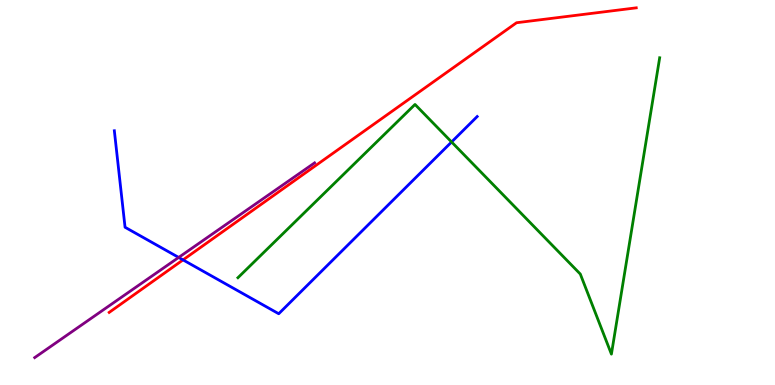[{'lines': ['blue', 'red'], 'intersections': [{'x': 2.36, 'y': 3.25}]}, {'lines': ['green', 'red'], 'intersections': []}, {'lines': ['purple', 'red'], 'intersections': []}, {'lines': ['blue', 'green'], 'intersections': [{'x': 5.83, 'y': 6.31}]}, {'lines': ['blue', 'purple'], 'intersections': [{'x': 2.31, 'y': 3.31}]}, {'lines': ['green', 'purple'], 'intersections': []}]